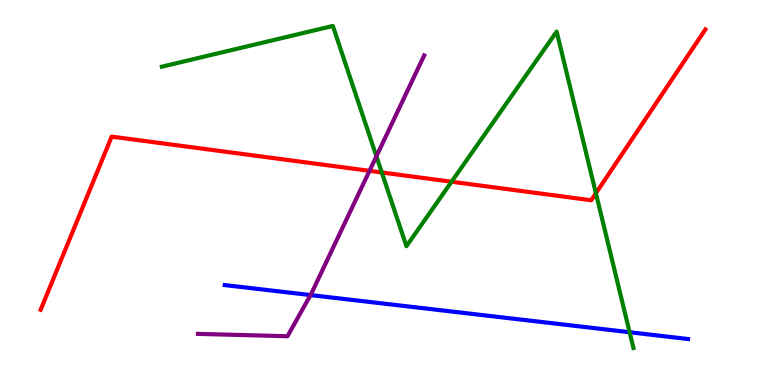[{'lines': ['blue', 'red'], 'intersections': []}, {'lines': ['green', 'red'], 'intersections': [{'x': 4.93, 'y': 5.52}, {'x': 5.83, 'y': 5.28}, {'x': 7.69, 'y': 4.98}]}, {'lines': ['purple', 'red'], 'intersections': [{'x': 4.77, 'y': 5.56}]}, {'lines': ['blue', 'green'], 'intersections': [{'x': 8.12, 'y': 1.37}]}, {'lines': ['blue', 'purple'], 'intersections': [{'x': 4.01, 'y': 2.34}]}, {'lines': ['green', 'purple'], 'intersections': [{'x': 4.86, 'y': 5.94}]}]